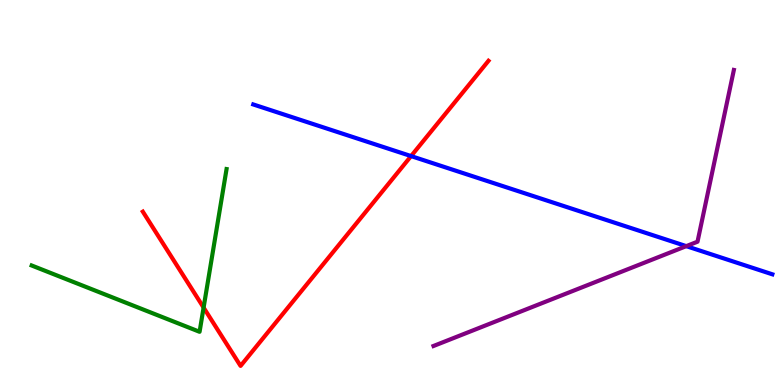[{'lines': ['blue', 'red'], 'intersections': [{'x': 5.3, 'y': 5.95}]}, {'lines': ['green', 'red'], 'intersections': [{'x': 2.63, 'y': 2.01}]}, {'lines': ['purple', 'red'], 'intersections': []}, {'lines': ['blue', 'green'], 'intersections': []}, {'lines': ['blue', 'purple'], 'intersections': [{'x': 8.86, 'y': 3.61}]}, {'lines': ['green', 'purple'], 'intersections': []}]